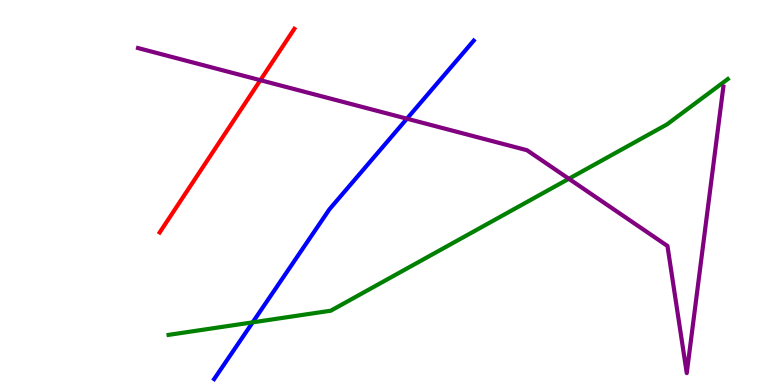[{'lines': ['blue', 'red'], 'intersections': []}, {'lines': ['green', 'red'], 'intersections': []}, {'lines': ['purple', 'red'], 'intersections': [{'x': 3.36, 'y': 7.92}]}, {'lines': ['blue', 'green'], 'intersections': [{'x': 3.26, 'y': 1.63}]}, {'lines': ['blue', 'purple'], 'intersections': [{'x': 5.25, 'y': 6.92}]}, {'lines': ['green', 'purple'], 'intersections': [{'x': 7.34, 'y': 5.36}]}]